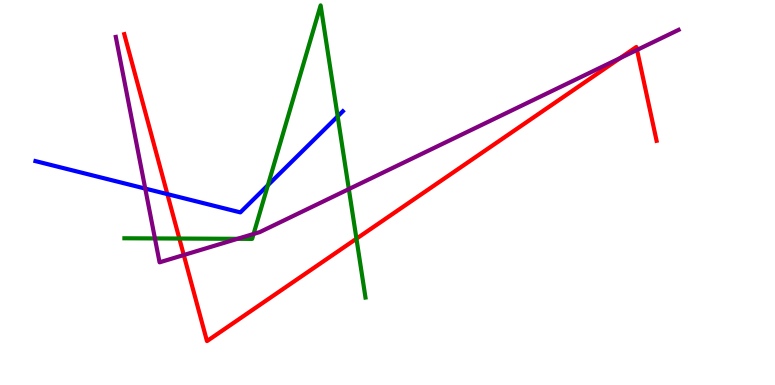[{'lines': ['blue', 'red'], 'intersections': [{'x': 2.16, 'y': 4.96}]}, {'lines': ['green', 'red'], 'intersections': [{'x': 2.31, 'y': 3.8}, {'x': 4.6, 'y': 3.8}]}, {'lines': ['purple', 'red'], 'intersections': [{'x': 2.37, 'y': 3.38}, {'x': 8.0, 'y': 8.49}, {'x': 8.22, 'y': 8.7}]}, {'lines': ['blue', 'green'], 'intersections': [{'x': 3.46, 'y': 5.19}, {'x': 4.36, 'y': 6.98}]}, {'lines': ['blue', 'purple'], 'intersections': [{'x': 1.87, 'y': 5.1}]}, {'lines': ['green', 'purple'], 'intersections': [{'x': 2.0, 'y': 3.81}, {'x': 3.06, 'y': 3.8}, {'x': 3.27, 'y': 3.92}, {'x': 4.5, 'y': 5.09}]}]